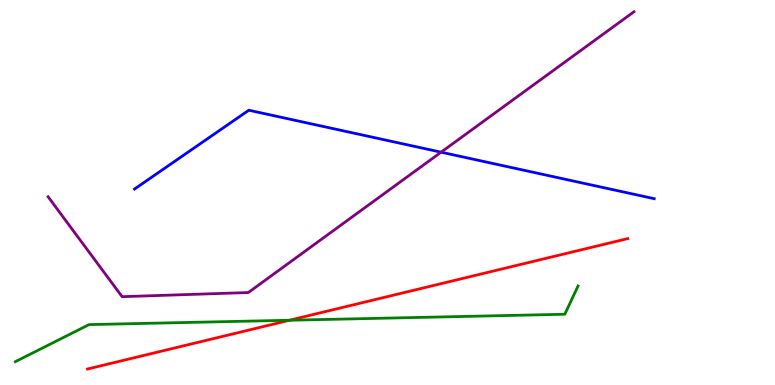[{'lines': ['blue', 'red'], 'intersections': []}, {'lines': ['green', 'red'], 'intersections': [{'x': 3.74, 'y': 1.68}]}, {'lines': ['purple', 'red'], 'intersections': []}, {'lines': ['blue', 'green'], 'intersections': []}, {'lines': ['blue', 'purple'], 'intersections': [{'x': 5.69, 'y': 6.05}]}, {'lines': ['green', 'purple'], 'intersections': []}]